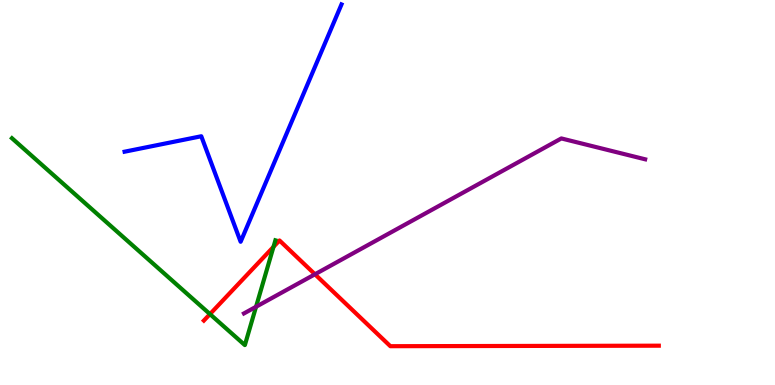[{'lines': ['blue', 'red'], 'intersections': []}, {'lines': ['green', 'red'], 'intersections': [{'x': 2.71, 'y': 1.84}, {'x': 3.53, 'y': 3.59}]}, {'lines': ['purple', 'red'], 'intersections': [{'x': 4.06, 'y': 2.88}]}, {'lines': ['blue', 'green'], 'intersections': []}, {'lines': ['blue', 'purple'], 'intersections': []}, {'lines': ['green', 'purple'], 'intersections': [{'x': 3.3, 'y': 2.03}]}]